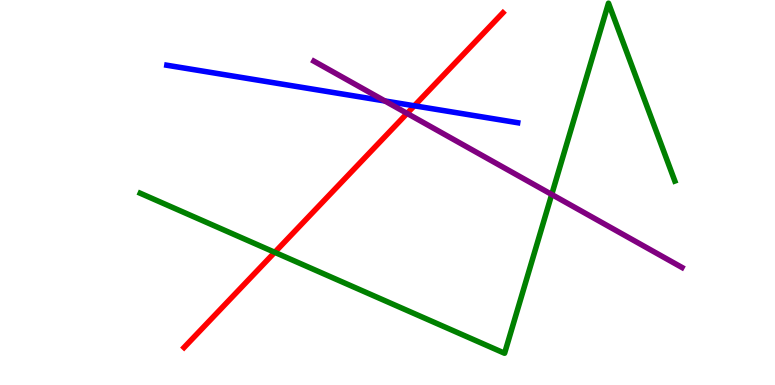[{'lines': ['blue', 'red'], 'intersections': [{'x': 5.35, 'y': 7.25}]}, {'lines': ['green', 'red'], 'intersections': [{'x': 3.55, 'y': 3.45}]}, {'lines': ['purple', 'red'], 'intersections': [{'x': 5.25, 'y': 7.05}]}, {'lines': ['blue', 'green'], 'intersections': []}, {'lines': ['blue', 'purple'], 'intersections': [{'x': 4.97, 'y': 7.38}]}, {'lines': ['green', 'purple'], 'intersections': [{'x': 7.12, 'y': 4.95}]}]